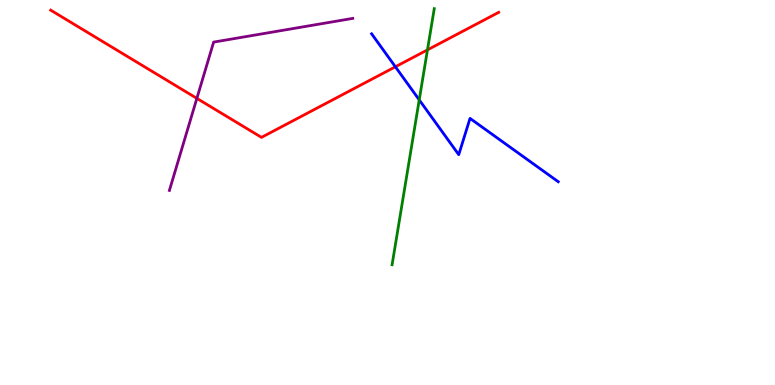[{'lines': ['blue', 'red'], 'intersections': [{'x': 5.1, 'y': 8.27}]}, {'lines': ['green', 'red'], 'intersections': [{'x': 5.52, 'y': 8.7}]}, {'lines': ['purple', 'red'], 'intersections': [{'x': 2.54, 'y': 7.44}]}, {'lines': ['blue', 'green'], 'intersections': [{'x': 5.41, 'y': 7.41}]}, {'lines': ['blue', 'purple'], 'intersections': []}, {'lines': ['green', 'purple'], 'intersections': []}]